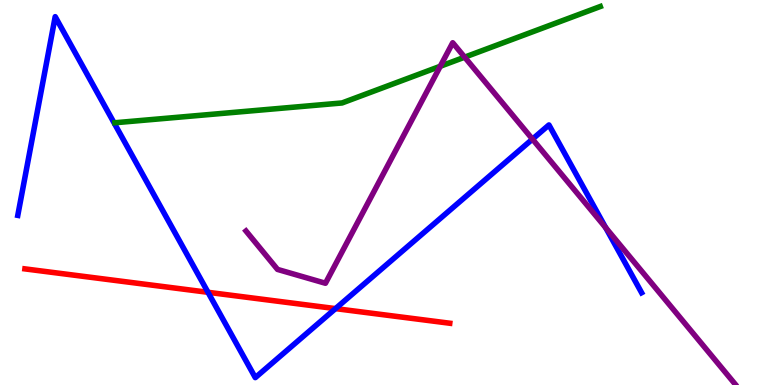[{'lines': ['blue', 'red'], 'intersections': [{'x': 2.68, 'y': 2.41}, {'x': 4.33, 'y': 1.98}]}, {'lines': ['green', 'red'], 'intersections': []}, {'lines': ['purple', 'red'], 'intersections': []}, {'lines': ['blue', 'green'], 'intersections': []}, {'lines': ['blue', 'purple'], 'intersections': [{'x': 6.87, 'y': 6.39}, {'x': 7.82, 'y': 4.09}]}, {'lines': ['green', 'purple'], 'intersections': [{'x': 5.68, 'y': 8.28}, {'x': 6.0, 'y': 8.52}]}]